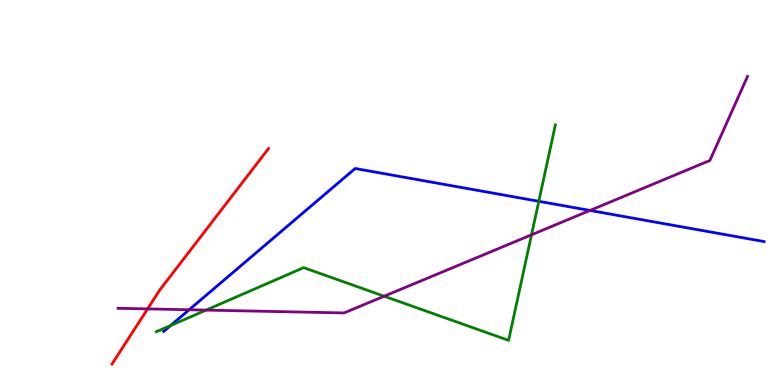[{'lines': ['blue', 'red'], 'intersections': []}, {'lines': ['green', 'red'], 'intersections': []}, {'lines': ['purple', 'red'], 'intersections': [{'x': 1.9, 'y': 1.98}]}, {'lines': ['blue', 'green'], 'intersections': [{'x': 2.2, 'y': 1.54}, {'x': 6.95, 'y': 4.77}]}, {'lines': ['blue', 'purple'], 'intersections': [{'x': 2.44, 'y': 1.95}, {'x': 7.61, 'y': 4.53}]}, {'lines': ['green', 'purple'], 'intersections': [{'x': 2.66, 'y': 1.95}, {'x': 4.96, 'y': 2.31}, {'x': 6.86, 'y': 3.9}]}]